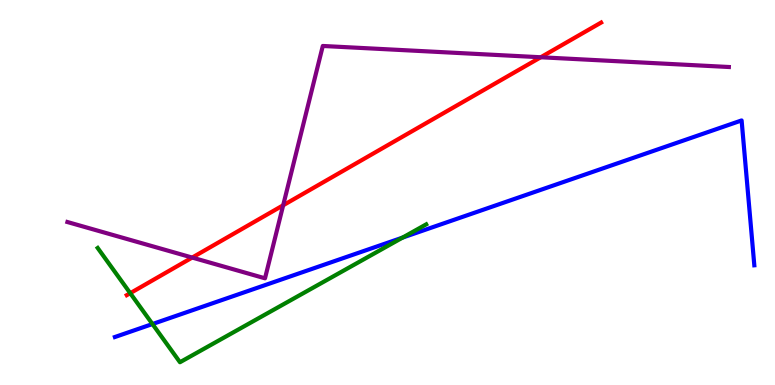[{'lines': ['blue', 'red'], 'intersections': []}, {'lines': ['green', 'red'], 'intersections': [{'x': 1.68, 'y': 2.39}]}, {'lines': ['purple', 'red'], 'intersections': [{'x': 2.48, 'y': 3.31}, {'x': 3.65, 'y': 4.67}, {'x': 6.98, 'y': 8.51}]}, {'lines': ['blue', 'green'], 'intersections': [{'x': 1.97, 'y': 1.58}, {'x': 5.19, 'y': 3.83}]}, {'lines': ['blue', 'purple'], 'intersections': []}, {'lines': ['green', 'purple'], 'intersections': []}]